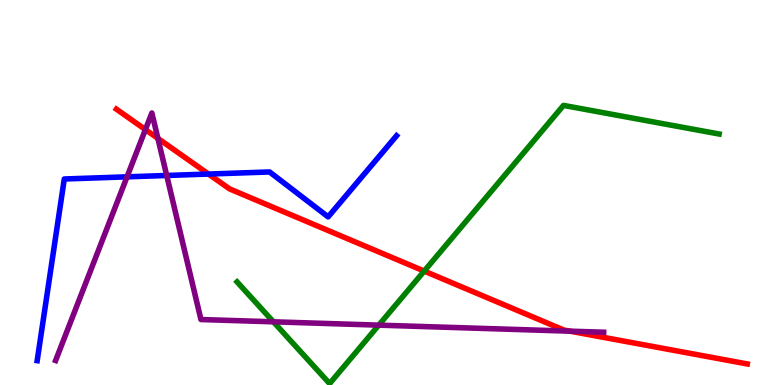[{'lines': ['blue', 'red'], 'intersections': [{'x': 2.69, 'y': 5.48}]}, {'lines': ['green', 'red'], 'intersections': [{'x': 5.47, 'y': 2.96}]}, {'lines': ['purple', 'red'], 'intersections': [{'x': 1.88, 'y': 6.63}, {'x': 2.04, 'y': 6.41}, {'x': 7.36, 'y': 1.4}]}, {'lines': ['blue', 'green'], 'intersections': []}, {'lines': ['blue', 'purple'], 'intersections': [{'x': 1.64, 'y': 5.41}, {'x': 2.15, 'y': 5.44}]}, {'lines': ['green', 'purple'], 'intersections': [{'x': 3.53, 'y': 1.64}, {'x': 4.89, 'y': 1.55}]}]